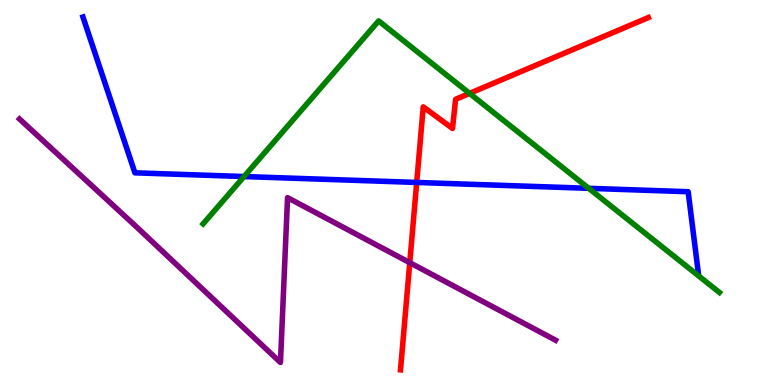[{'lines': ['blue', 'red'], 'intersections': [{'x': 5.38, 'y': 5.26}]}, {'lines': ['green', 'red'], 'intersections': [{'x': 6.06, 'y': 7.57}]}, {'lines': ['purple', 'red'], 'intersections': [{'x': 5.29, 'y': 3.18}]}, {'lines': ['blue', 'green'], 'intersections': [{'x': 3.15, 'y': 5.41}, {'x': 7.6, 'y': 5.11}]}, {'lines': ['blue', 'purple'], 'intersections': []}, {'lines': ['green', 'purple'], 'intersections': []}]